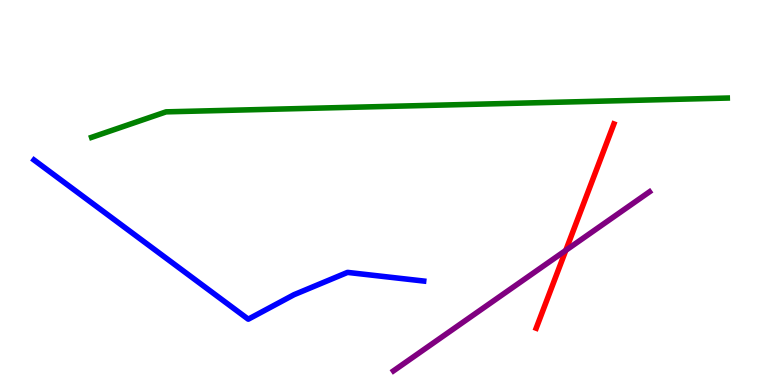[{'lines': ['blue', 'red'], 'intersections': []}, {'lines': ['green', 'red'], 'intersections': []}, {'lines': ['purple', 'red'], 'intersections': [{'x': 7.3, 'y': 3.5}]}, {'lines': ['blue', 'green'], 'intersections': []}, {'lines': ['blue', 'purple'], 'intersections': []}, {'lines': ['green', 'purple'], 'intersections': []}]